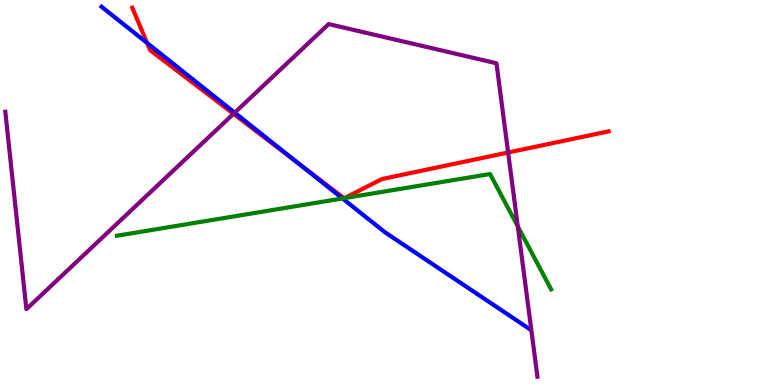[{'lines': ['blue', 'red'], 'intersections': [{'x': 1.9, 'y': 8.88}, {'x': 3.84, 'y': 5.77}]}, {'lines': ['green', 'red'], 'intersections': [{'x': 4.44, 'y': 4.85}, {'x': 4.45, 'y': 4.85}]}, {'lines': ['purple', 'red'], 'intersections': [{'x': 3.01, 'y': 7.04}, {'x': 6.56, 'y': 6.04}]}, {'lines': ['blue', 'green'], 'intersections': [{'x': 4.42, 'y': 4.85}]}, {'lines': ['blue', 'purple'], 'intersections': [{'x': 3.03, 'y': 7.07}]}, {'lines': ['green', 'purple'], 'intersections': [{'x': 6.68, 'y': 4.12}]}]